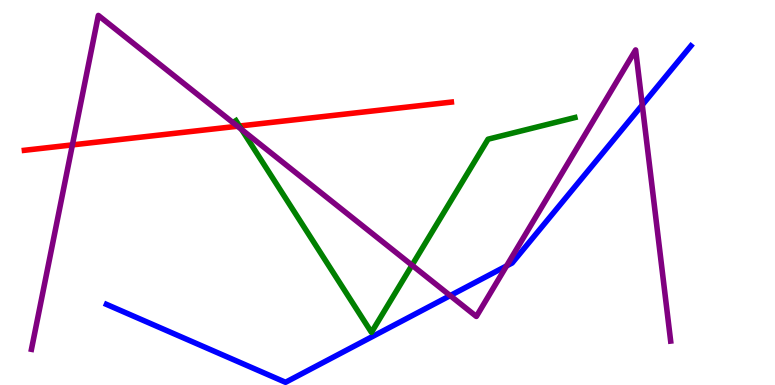[{'lines': ['blue', 'red'], 'intersections': []}, {'lines': ['green', 'red'], 'intersections': [{'x': 3.09, 'y': 6.73}]}, {'lines': ['purple', 'red'], 'intersections': [{'x': 0.934, 'y': 6.24}, {'x': 3.06, 'y': 6.72}]}, {'lines': ['blue', 'green'], 'intersections': []}, {'lines': ['blue', 'purple'], 'intersections': [{'x': 5.81, 'y': 2.32}, {'x': 6.54, 'y': 3.09}, {'x': 8.29, 'y': 7.27}]}, {'lines': ['green', 'purple'], 'intersections': [{'x': 3.12, 'y': 6.64}, {'x': 5.32, 'y': 3.11}]}]